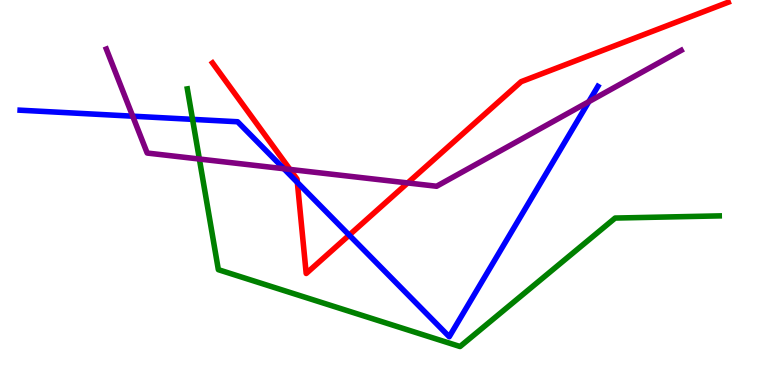[{'lines': ['blue', 'red'], 'intersections': [{'x': 3.84, 'y': 5.26}, {'x': 4.51, 'y': 3.89}]}, {'lines': ['green', 'red'], 'intersections': []}, {'lines': ['purple', 'red'], 'intersections': [{'x': 3.74, 'y': 5.6}, {'x': 5.26, 'y': 5.25}]}, {'lines': ['blue', 'green'], 'intersections': [{'x': 2.48, 'y': 6.9}]}, {'lines': ['blue', 'purple'], 'intersections': [{'x': 1.71, 'y': 6.98}, {'x': 3.66, 'y': 5.62}, {'x': 7.6, 'y': 7.36}]}, {'lines': ['green', 'purple'], 'intersections': [{'x': 2.57, 'y': 5.87}]}]